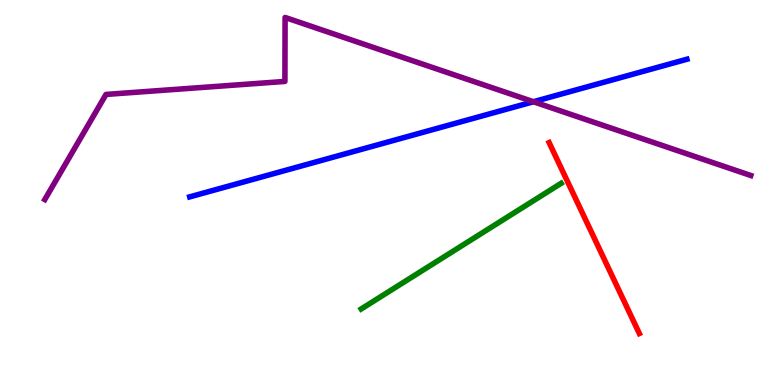[{'lines': ['blue', 'red'], 'intersections': []}, {'lines': ['green', 'red'], 'intersections': []}, {'lines': ['purple', 'red'], 'intersections': []}, {'lines': ['blue', 'green'], 'intersections': []}, {'lines': ['blue', 'purple'], 'intersections': [{'x': 6.88, 'y': 7.36}]}, {'lines': ['green', 'purple'], 'intersections': []}]